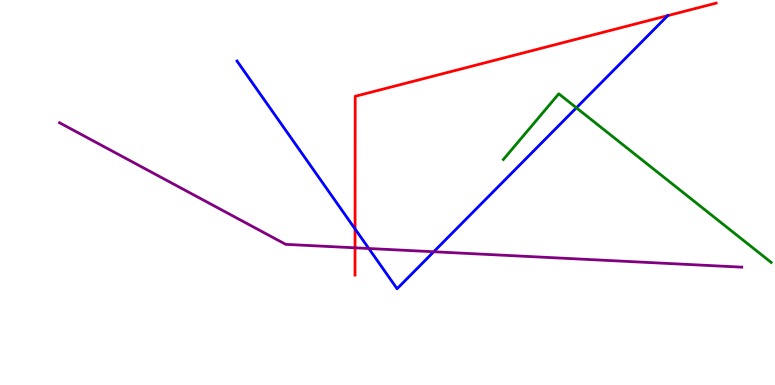[{'lines': ['blue', 'red'], 'intersections': [{'x': 4.58, 'y': 4.05}, {'x': 8.62, 'y': 9.59}]}, {'lines': ['green', 'red'], 'intersections': []}, {'lines': ['purple', 'red'], 'intersections': [{'x': 4.58, 'y': 3.56}]}, {'lines': ['blue', 'green'], 'intersections': [{'x': 7.44, 'y': 7.2}]}, {'lines': ['blue', 'purple'], 'intersections': [{'x': 4.76, 'y': 3.55}, {'x': 5.6, 'y': 3.46}]}, {'lines': ['green', 'purple'], 'intersections': []}]